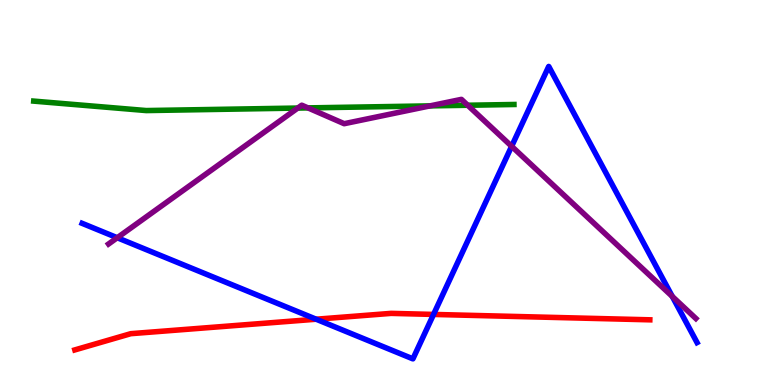[{'lines': ['blue', 'red'], 'intersections': [{'x': 4.08, 'y': 1.71}, {'x': 5.59, 'y': 1.83}]}, {'lines': ['green', 'red'], 'intersections': []}, {'lines': ['purple', 'red'], 'intersections': []}, {'lines': ['blue', 'green'], 'intersections': []}, {'lines': ['blue', 'purple'], 'intersections': [{'x': 1.51, 'y': 3.83}, {'x': 6.6, 'y': 6.2}, {'x': 8.67, 'y': 2.3}]}, {'lines': ['green', 'purple'], 'intersections': [{'x': 3.84, 'y': 7.19}, {'x': 3.97, 'y': 7.2}, {'x': 5.55, 'y': 7.25}, {'x': 6.04, 'y': 7.27}]}]